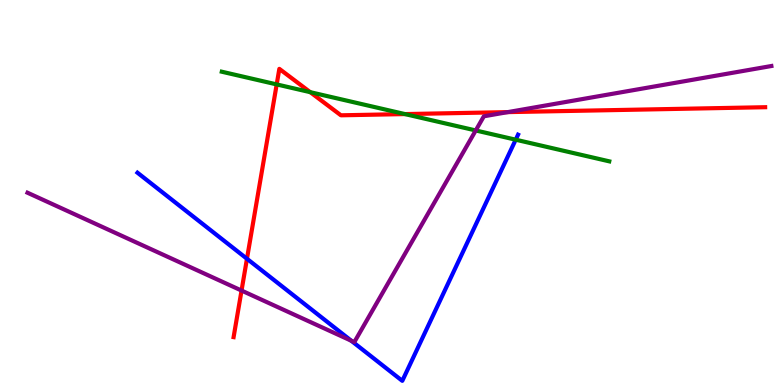[{'lines': ['blue', 'red'], 'intersections': [{'x': 3.19, 'y': 3.28}]}, {'lines': ['green', 'red'], 'intersections': [{'x': 3.57, 'y': 7.81}, {'x': 4.0, 'y': 7.61}, {'x': 5.23, 'y': 7.04}]}, {'lines': ['purple', 'red'], 'intersections': [{'x': 3.12, 'y': 2.45}, {'x': 6.55, 'y': 7.09}]}, {'lines': ['blue', 'green'], 'intersections': [{'x': 6.65, 'y': 6.37}]}, {'lines': ['blue', 'purple'], 'intersections': [{'x': 4.53, 'y': 1.15}]}, {'lines': ['green', 'purple'], 'intersections': [{'x': 6.14, 'y': 6.61}]}]